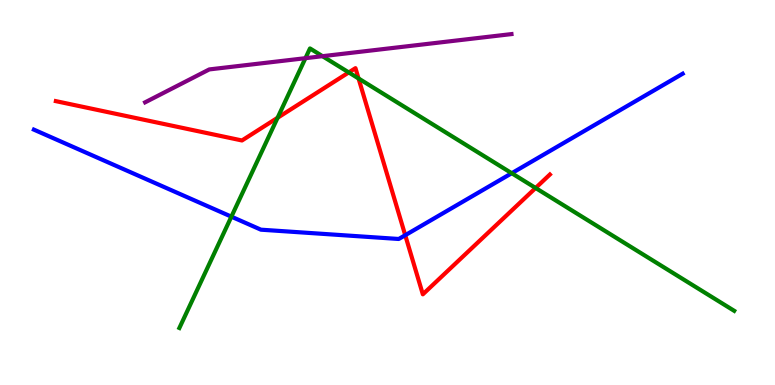[{'lines': ['blue', 'red'], 'intersections': [{'x': 5.23, 'y': 3.89}]}, {'lines': ['green', 'red'], 'intersections': [{'x': 3.58, 'y': 6.94}, {'x': 4.5, 'y': 8.12}, {'x': 4.63, 'y': 7.96}, {'x': 6.91, 'y': 5.12}]}, {'lines': ['purple', 'red'], 'intersections': []}, {'lines': ['blue', 'green'], 'intersections': [{'x': 2.99, 'y': 4.37}, {'x': 6.6, 'y': 5.5}]}, {'lines': ['blue', 'purple'], 'intersections': []}, {'lines': ['green', 'purple'], 'intersections': [{'x': 3.94, 'y': 8.49}, {'x': 4.16, 'y': 8.54}]}]